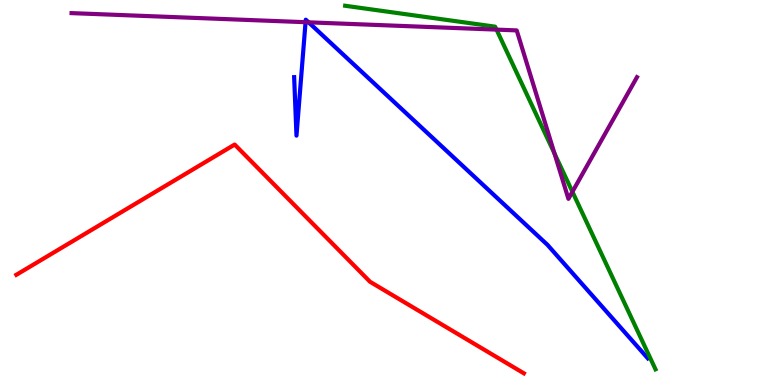[{'lines': ['blue', 'red'], 'intersections': []}, {'lines': ['green', 'red'], 'intersections': []}, {'lines': ['purple', 'red'], 'intersections': []}, {'lines': ['blue', 'green'], 'intersections': []}, {'lines': ['blue', 'purple'], 'intersections': [{'x': 3.94, 'y': 9.42}, {'x': 3.98, 'y': 9.42}]}, {'lines': ['green', 'purple'], 'intersections': [{'x': 6.41, 'y': 9.23}, {'x': 7.15, 'y': 6.01}, {'x': 7.39, 'y': 5.02}]}]